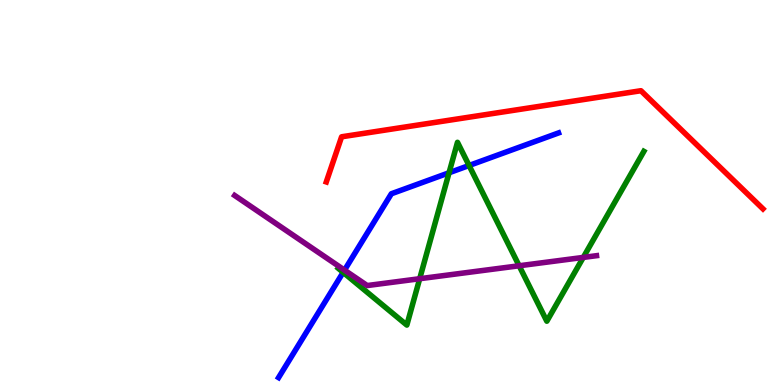[{'lines': ['blue', 'red'], 'intersections': []}, {'lines': ['green', 'red'], 'intersections': []}, {'lines': ['purple', 'red'], 'intersections': []}, {'lines': ['blue', 'green'], 'intersections': [{'x': 4.43, 'y': 2.93}, {'x': 5.79, 'y': 5.51}, {'x': 6.05, 'y': 5.7}]}, {'lines': ['blue', 'purple'], 'intersections': [{'x': 4.45, 'y': 2.98}]}, {'lines': ['green', 'purple'], 'intersections': [{'x': 5.42, 'y': 2.76}, {'x': 6.7, 'y': 3.1}, {'x': 7.53, 'y': 3.31}]}]